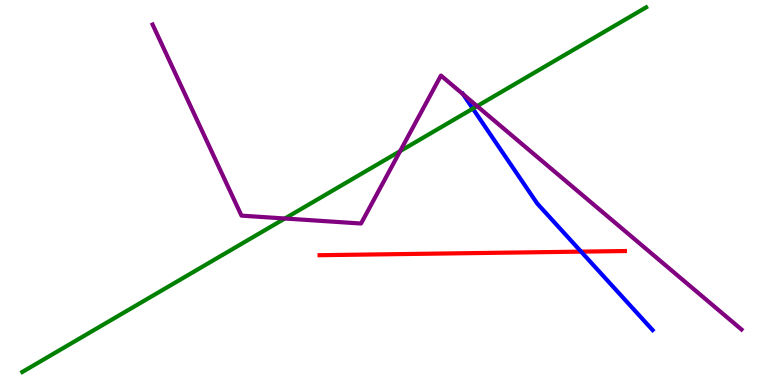[{'lines': ['blue', 'red'], 'intersections': [{'x': 7.5, 'y': 3.46}]}, {'lines': ['green', 'red'], 'intersections': []}, {'lines': ['purple', 'red'], 'intersections': []}, {'lines': ['blue', 'green'], 'intersections': [{'x': 6.1, 'y': 7.18}]}, {'lines': ['blue', 'purple'], 'intersections': [{'x': 5.98, 'y': 7.55}]}, {'lines': ['green', 'purple'], 'intersections': [{'x': 3.68, 'y': 4.32}, {'x': 5.16, 'y': 6.07}, {'x': 6.16, 'y': 7.24}]}]